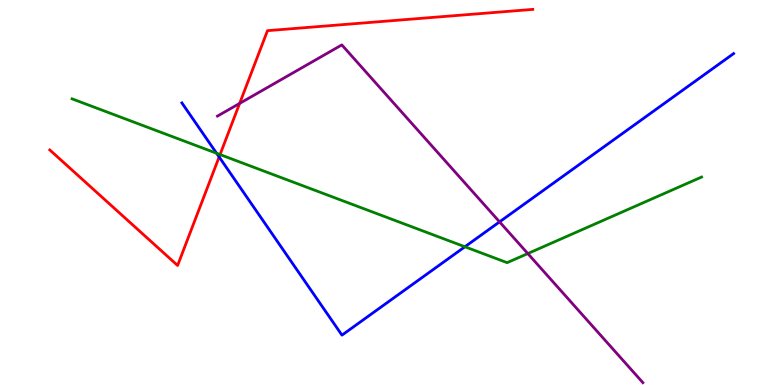[{'lines': ['blue', 'red'], 'intersections': [{'x': 2.83, 'y': 5.92}]}, {'lines': ['green', 'red'], 'intersections': [{'x': 2.84, 'y': 5.99}]}, {'lines': ['purple', 'red'], 'intersections': [{'x': 3.09, 'y': 7.31}]}, {'lines': ['blue', 'green'], 'intersections': [{'x': 2.79, 'y': 6.02}, {'x': 6.0, 'y': 3.59}]}, {'lines': ['blue', 'purple'], 'intersections': [{'x': 6.45, 'y': 4.24}]}, {'lines': ['green', 'purple'], 'intersections': [{'x': 6.81, 'y': 3.41}]}]